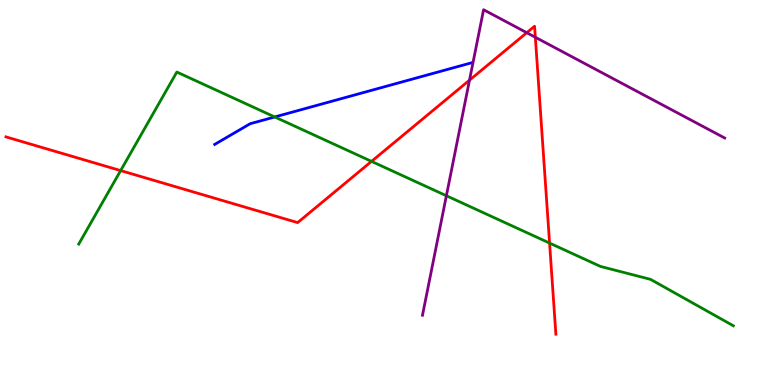[{'lines': ['blue', 'red'], 'intersections': []}, {'lines': ['green', 'red'], 'intersections': [{'x': 1.56, 'y': 5.57}, {'x': 4.79, 'y': 5.81}, {'x': 7.09, 'y': 3.69}]}, {'lines': ['purple', 'red'], 'intersections': [{'x': 6.06, 'y': 7.92}, {'x': 6.8, 'y': 9.15}, {'x': 6.91, 'y': 9.03}]}, {'lines': ['blue', 'green'], 'intersections': [{'x': 3.54, 'y': 6.96}]}, {'lines': ['blue', 'purple'], 'intersections': []}, {'lines': ['green', 'purple'], 'intersections': [{'x': 5.76, 'y': 4.92}]}]